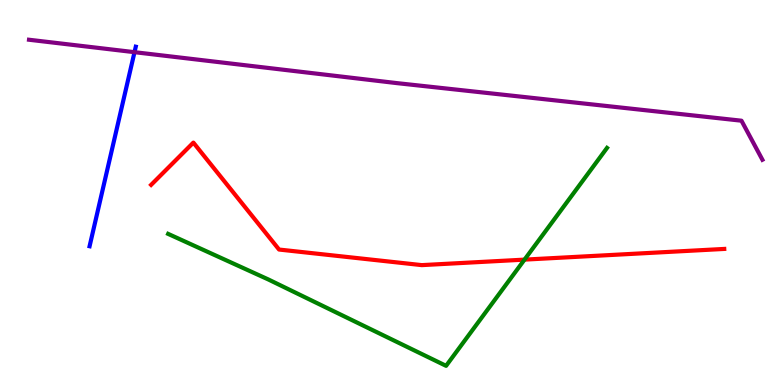[{'lines': ['blue', 'red'], 'intersections': []}, {'lines': ['green', 'red'], 'intersections': [{'x': 6.77, 'y': 3.26}]}, {'lines': ['purple', 'red'], 'intersections': []}, {'lines': ['blue', 'green'], 'intersections': []}, {'lines': ['blue', 'purple'], 'intersections': [{'x': 1.74, 'y': 8.64}]}, {'lines': ['green', 'purple'], 'intersections': []}]